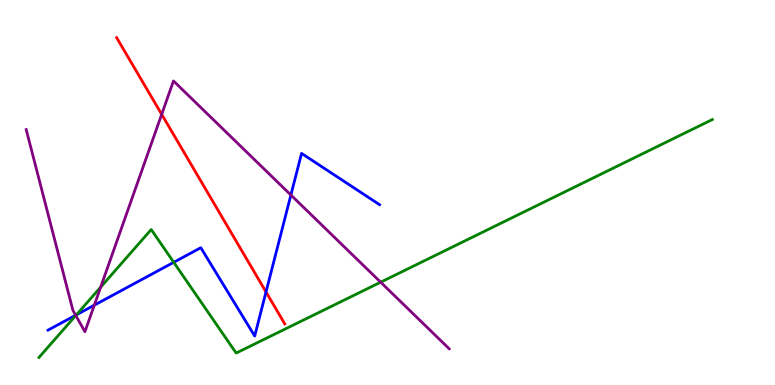[{'lines': ['blue', 'red'], 'intersections': [{'x': 3.43, 'y': 2.42}]}, {'lines': ['green', 'red'], 'intersections': []}, {'lines': ['purple', 'red'], 'intersections': [{'x': 2.09, 'y': 7.03}]}, {'lines': ['blue', 'green'], 'intersections': [{'x': 0.985, 'y': 1.82}, {'x': 2.24, 'y': 3.19}]}, {'lines': ['blue', 'purple'], 'intersections': [{'x': 0.976, 'y': 1.81}, {'x': 1.22, 'y': 2.07}, {'x': 3.75, 'y': 4.94}]}, {'lines': ['green', 'purple'], 'intersections': [{'x': 0.978, 'y': 1.81}, {'x': 1.3, 'y': 2.54}, {'x': 4.91, 'y': 2.67}]}]